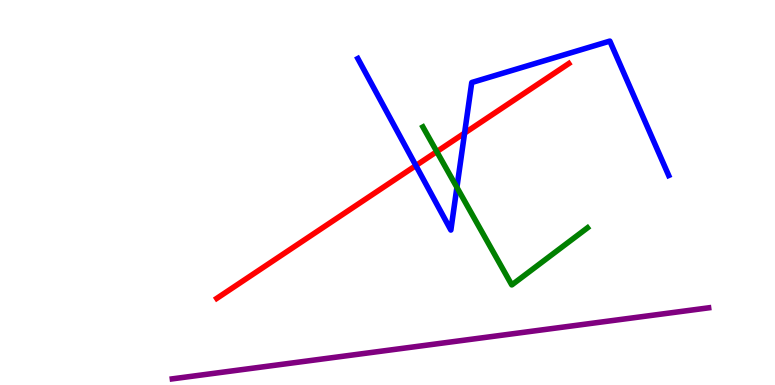[{'lines': ['blue', 'red'], 'intersections': [{'x': 5.37, 'y': 5.7}, {'x': 5.99, 'y': 6.54}]}, {'lines': ['green', 'red'], 'intersections': [{'x': 5.64, 'y': 6.06}]}, {'lines': ['purple', 'red'], 'intersections': []}, {'lines': ['blue', 'green'], 'intersections': [{'x': 5.9, 'y': 5.13}]}, {'lines': ['blue', 'purple'], 'intersections': []}, {'lines': ['green', 'purple'], 'intersections': []}]